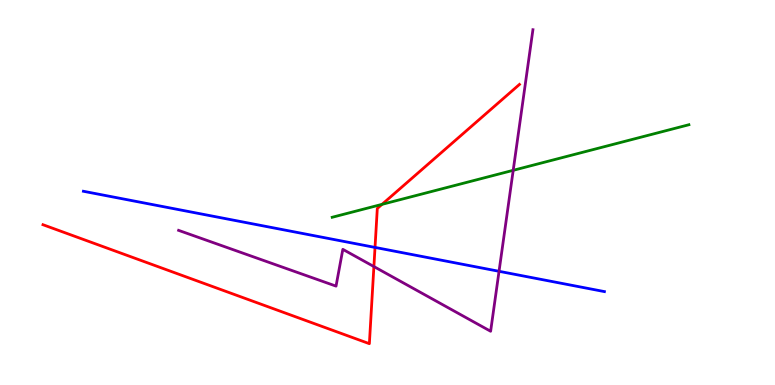[{'lines': ['blue', 'red'], 'intersections': [{'x': 4.84, 'y': 3.57}]}, {'lines': ['green', 'red'], 'intersections': [{'x': 4.93, 'y': 4.69}]}, {'lines': ['purple', 'red'], 'intersections': [{'x': 4.82, 'y': 3.08}]}, {'lines': ['blue', 'green'], 'intersections': []}, {'lines': ['blue', 'purple'], 'intersections': [{'x': 6.44, 'y': 2.95}]}, {'lines': ['green', 'purple'], 'intersections': [{'x': 6.62, 'y': 5.58}]}]